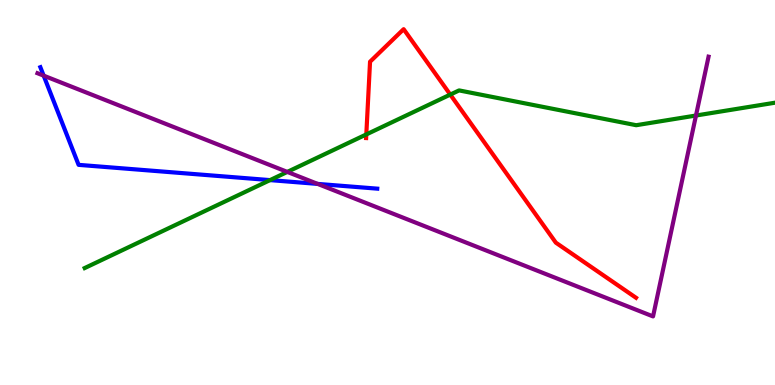[{'lines': ['blue', 'red'], 'intersections': []}, {'lines': ['green', 'red'], 'intersections': [{'x': 4.73, 'y': 6.51}, {'x': 5.81, 'y': 7.54}]}, {'lines': ['purple', 'red'], 'intersections': []}, {'lines': ['blue', 'green'], 'intersections': [{'x': 3.48, 'y': 5.32}]}, {'lines': ['blue', 'purple'], 'intersections': [{'x': 0.563, 'y': 8.04}, {'x': 4.1, 'y': 5.22}]}, {'lines': ['green', 'purple'], 'intersections': [{'x': 3.71, 'y': 5.53}, {'x': 8.98, 'y': 7.0}]}]